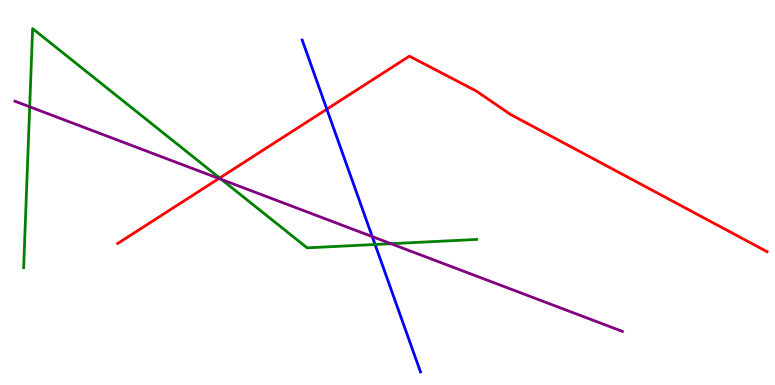[{'lines': ['blue', 'red'], 'intersections': [{'x': 4.22, 'y': 7.16}]}, {'lines': ['green', 'red'], 'intersections': [{'x': 2.83, 'y': 5.38}]}, {'lines': ['purple', 'red'], 'intersections': [{'x': 2.82, 'y': 5.36}]}, {'lines': ['blue', 'green'], 'intersections': [{'x': 4.84, 'y': 3.65}]}, {'lines': ['blue', 'purple'], 'intersections': [{'x': 4.8, 'y': 3.85}]}, {'lines': ['green', 'purple'], 'intersections': [{'x': 0.383, 'y': 7.23}, {'x': 2.86, 'y': 5.34}, {'x': 5.04, 'y': 3.67}]}]